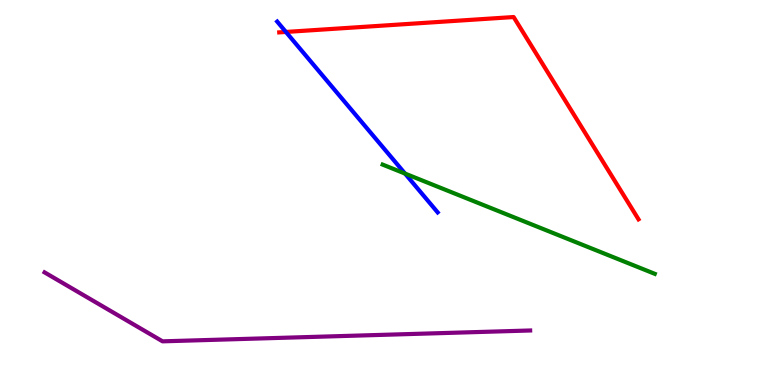[{'lines': ['blue', 'red'], 'intersections': [{'x': 3.69, 'y': 9.17}]}, {'lines': ['green', 'red'], 'intersections': []}, {'lines': ['purple', 'red'], 'intersections': []}, {'lines': ['blue', 'green'], 'intersections': [{'x': 5.23, 'y': 5.49}]}, {'lines': ['blue', 'purple'], 'intersections': []}, {'lines': ['green', 'purple'], 'intersections': []}]